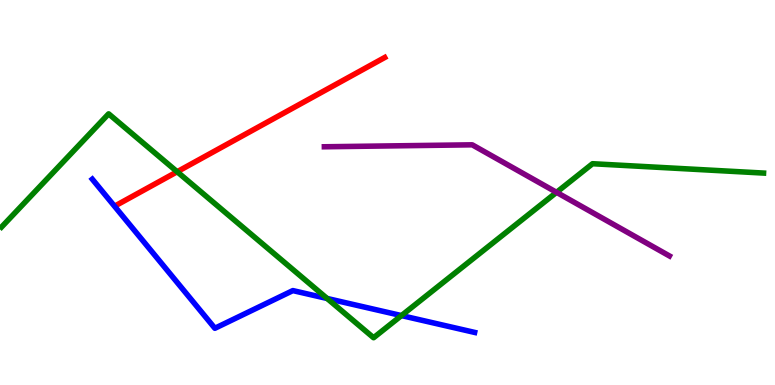[{'lines': ['blue', 'red'], 'intersections': []}, {'lines': ['green', 'red'], 'intersections': [{'x': 2.29, 'y': 5.54}]}, {'lines': ['purple', 'red'], 'intersections': []}, {'lines': ['blue', 'green'], 'intersections': [{'x': 4.22, 'y': 2.25}, {'x': 5.18, 'y': 1.8}]}, {'lines': ['blue', 'purple'], 'intersections': []}, {'lines': ['green', 'purple'], 'intersections': [{'x': 7.18, 'y': 5.0}]}]